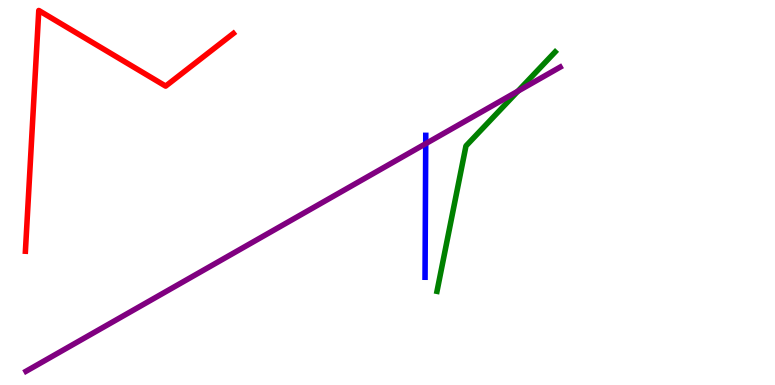[{'lines': ['blue', 'red'], 'intersections': []}, {'lines': ['green', 'red'], 'intersections': []}, {'lines': ['purple', 'red'], 'intersections': []}, {'lines': ['blue', 'green'], 'intersections': []}, {'lines': ['blue', 'purple'], 'intersections': [{'x': 5.49, 'y': 6.27}]}, {'lines': ['green', 'purple'], 'intersections': [{'x': 6.68, 'y': 7.63}]}]